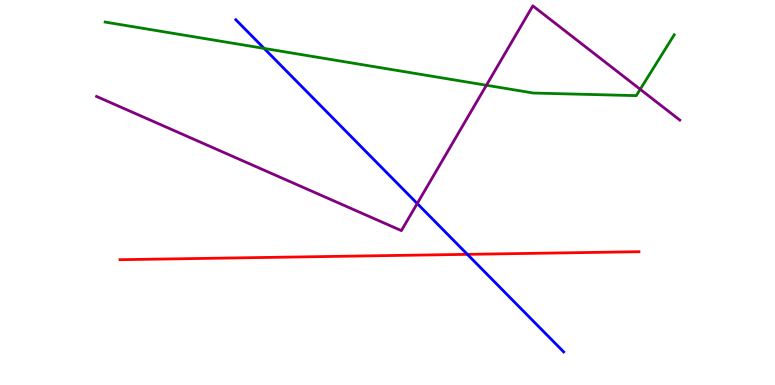[{'lines': ['blue', 'red'], 'intersections': [{'x': 6.03, 'y': 3.39}]}, {'lines': ['green', 'red'], 'intersections': []}, {'lines': ['purple', 'red'], 'intersections': []}, {'lines': ['blue', 'green'], 'intersections': [{'x': 3.41, 'y': 8.74}]}, {'lines': ['blue', 'purple'], 'intersections': [{'x': 5.38, 'y': 4.71}]}, {'lines': ['green', 'purple'], 'intersections': [{'x': 6.28, 'y': 7.79}, {'x': 8.26, 'y': 7.68}]}]